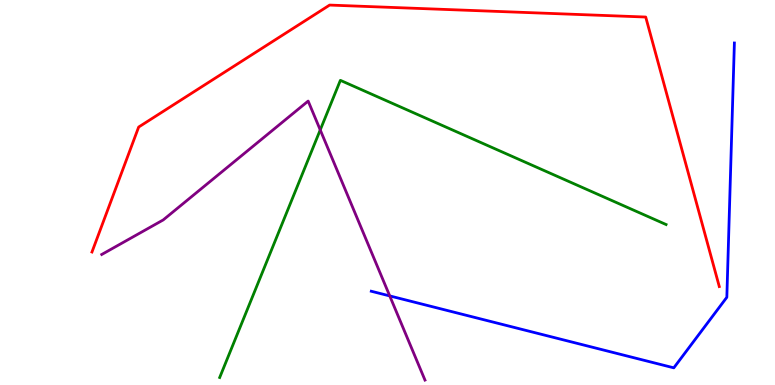[{'lines': ['blue', 'red'], 'intersections': []}, {'lines': ['green', 'red'], 'intersections': []}, {'lines': ['purple', 'red'], 'intersections': []}, {'lines': ['blue', 'green'], 'intersections': []}, {'lines': ['blue', 'purple'], 'intersections': [{'x': 5.03, 'y': 2.31}]}, {'lines': ['green', 'purple'], 'intersections': [{'x': 4.13, 'y': 6.63}]}]